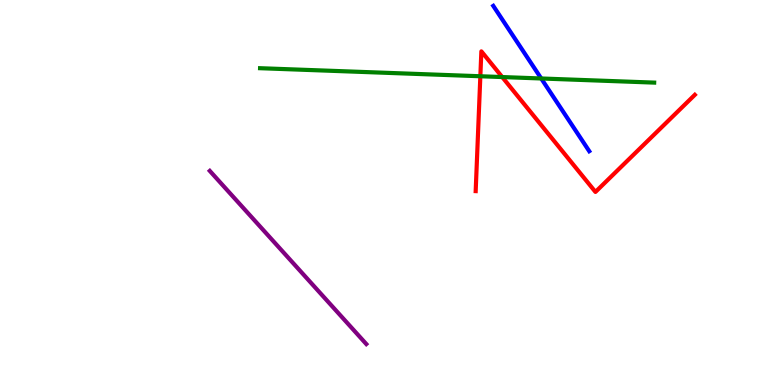[{'lines': ['blue', 'red'], 'intersections': []}, {'lines': ['green', 'red'], 'intersections': [{'x': 6.2, 'y': 8.02}, {'x': 6.48, 'y': 8.0}]}, {'lines': ['purple', 'red'], 'intersections': []}, {'lines': ['blue', 'green'], 'intersections': [{'x': 6.98, 'y': 7.96}]}, {'lines': ['blue', 'purple'], 'intersections': []}, {'lines': ['green', 'purple'], 'intersections': []}]